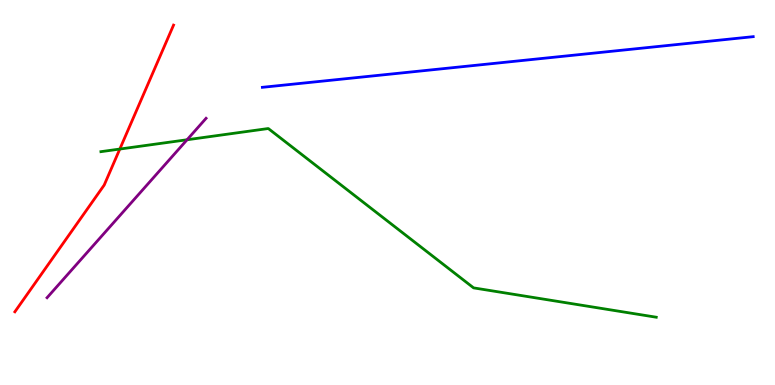[{'lines': ['blue', 'red'], 'intersections': []}, {'lines': ['green', 'red'], 'intersections': [{'x': 1.55, 'y': 6.13}]}, {'lines': ['purple', 'red'], 'intersections': []}, {'lines': ['blue', 'green'], 'intersections': []}, {'lines': ['blue', 'purple'], 'intersections': []}, {'lines': ['green', 'purple'], 'intersections': [{'x': 2.41, 'y': 6.37}]}]